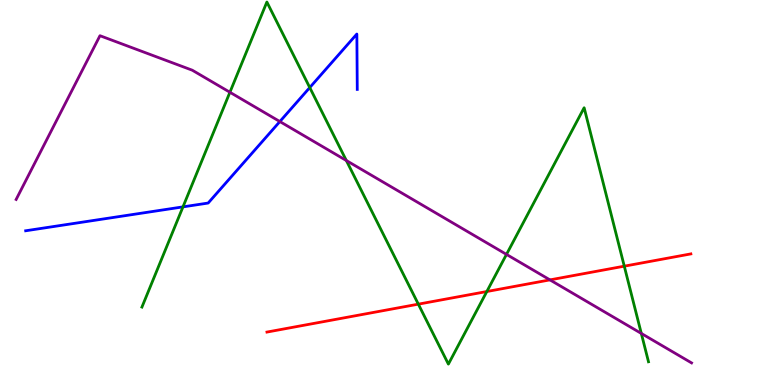[{'lines': ['blue', 'red'], 'intersections': []}, {'lines': ['green', 'red'], 'intersections': [{'x': 5.4, 'y': 2.1}, {'x': 6.28, 'y': 2.43}, {'x': 8.06, 'y': 3.09}]}, {'lines': ['purple', 'red'], 'intersections': [{'x': 7.1, 'y': 2.73}]}, {'lines': ['blue', 'green'], 'intersections': [{'x': 2.36, 'y': 4.63}, {'x': 4.0, 'y': 7.73}]}, {'lines': ['blue', 'purple'], 'intersections': [{'x': 3.61, 'y': 6.84}]}, {'lines': ['green', 'purple'], 'intersections': [{'x': 2.97, 'y': 7.6}, {'x': 4.47, 'y': 5.83}, {'x': 6.54, 'y': 3.39}, {'x': 8.28, 'y': 1.34}]}]